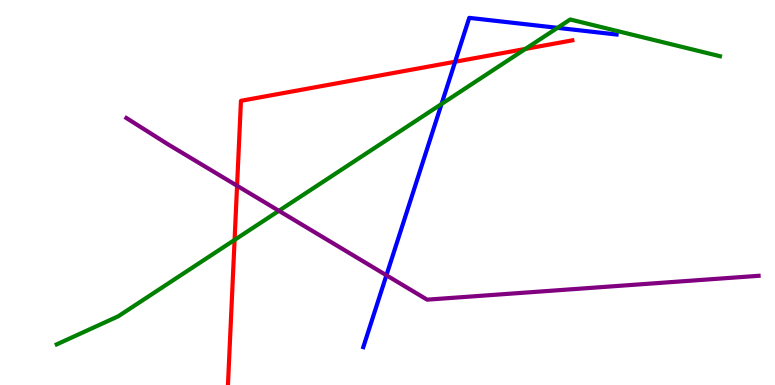[{'lines': ['blue', 'red'], 'intersections': [{'x': 5.87, 'y': 8.4}]}, {'lines': ['green', 'red'], 'intersections': [{'x': 3.03, 'y': 3.77}, {'x': 6.78, 'y': 8.73}]}, {'lines': ['purple', 'red'], 'intersections': [{'x': 3.06, 'y': 5.18}]}, {'lines': ['blue', 'green'], 'intersections': [{'x': 5.7, 'y': 7.3}, {'x': 7.19, 'y': 9.28}]}, {'lines': ['blue', 'purple'], 'intersections': [{'x': 4.99, 'y': 2.85}]}, {'lines': ['green', 'purple'], 'intersections': [{'x': 3.6, 'y': 4.52}]}]